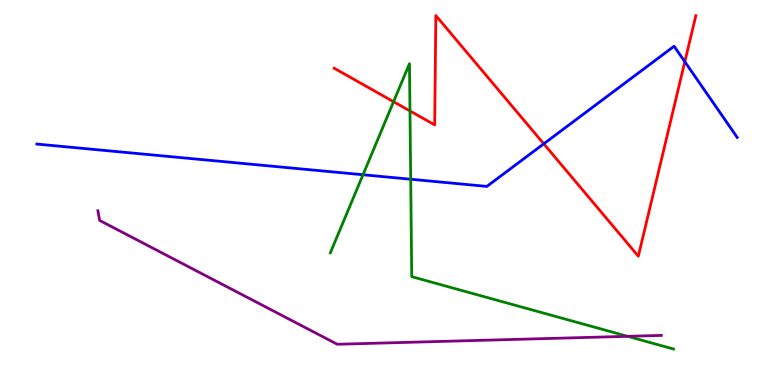[{'lines': ['blue', 'red'], 'intersections': [{'x': 7.02, 'y': 6.26}, {'x': 8.84, 'y': 8.4}]}, {'lines': ['green', 'red'], 'intersections': [{'x': 5.08, 'y': 7.36}, {'x': 5.29, 'y': 7.12}]}, {'lines': ['purple', 'red'], 'intersections': []}, {'lines': ['blue', 'green'], 'intersections': [{'x': 4.68, 'y': 5.46}, {'x': 5.3, 'y': 5.34}]}, {'lines': ['blue', 'purple'], 'intersections': []}, {'lines': ['green', 'purple'], 'intersections': [{'x': 8.1, 'y': 1.26}]}]